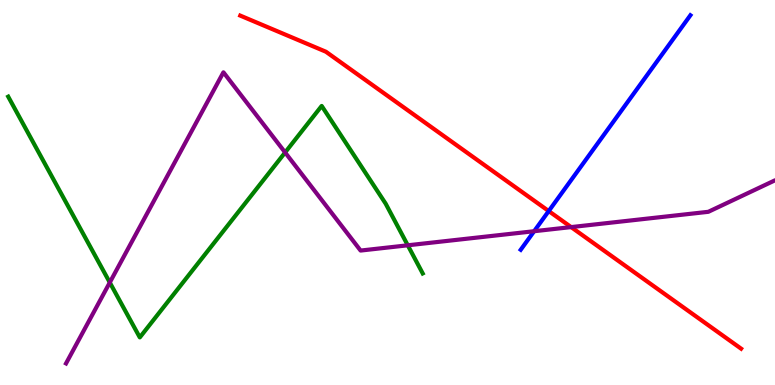[{'lines': ['blue', 'red'], 'intersections': [{'x': 7.08, 'y': 4.52}]}, {'lines': ['green', 'red'], 'intersections': []}, {'lines': ['purple', 'red'], 'intersections': [{'x': 7.37, 'y': 4.1}]}, {'lines': ['blue', 'green'], 'intersections': []}, {'lines': ['blue', 'purple'], 'intersections': [{'x': 6.89, 'y': 3.99}]}, {'lines': ['green', 'purple'], 'intersections': [{'x': 1.42, 'y': 2.66}, {'x': 3.68, 'y': 6.04}, {'x': 5.26, 'y': 3.63}]}]